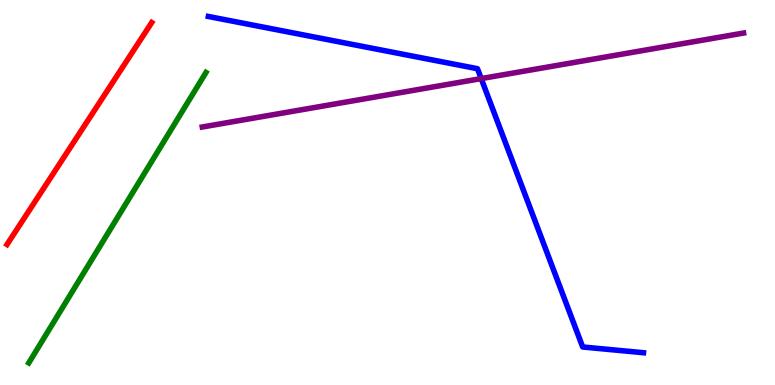[{'lines': ['blue', 'red'], 'intersections': []}, {'lines': ['green', 'red'], 'intersections': []}, {'lines': ['purple', 'red'], 'intersections': []}, {'lines': ['blue', 'green'], 'intersections': []}, {'lines': ['blue', 'purple'], 'intersections': [{'x': 6.21, 'y': 7.96}]}, {'lines': ['green', 'purple'], 'intersections': []}]